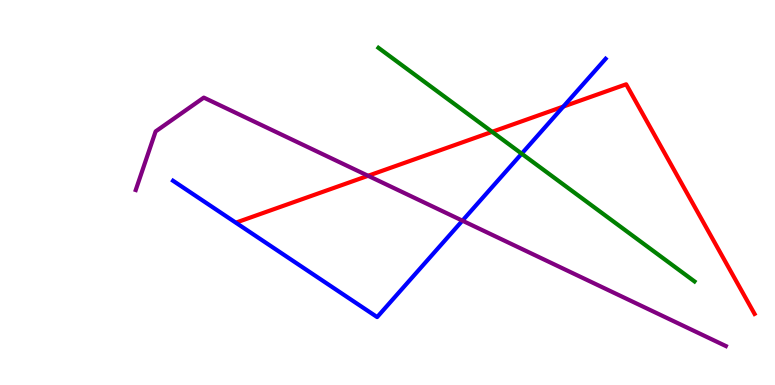[{'lines': ['blue', 'red'], 'intersections': [{'x': 7.27, 'y': 7.23}]}, {'lines': ['green', 'red'], 'intersections': [{'x': 6.35, 'y': 6.58}]}, {'lines': ['purple', 'red'], 'intersections': [{'x': 4.75, 'y': 5.43}]}, {'lines': ['blue', 'green'], 'intersections': [{'x': 6.73, 'y': 6.01}]}, {'lines': ['blue', 'purple'], 'intersections': [{'x': 5.97, 'y': 4.27}]}, {'lines': ['green', 'purple'], 'intersections': []}]